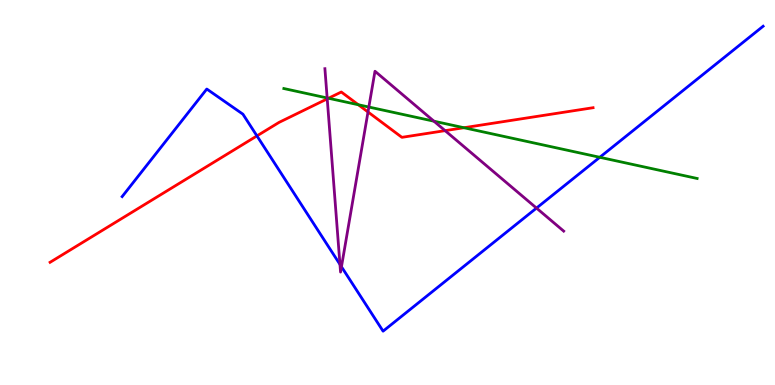[{'lines': ['blue', 'red'], 'intersections': [{'x': 3.32, 'y': 6.47}]}, {'lines': ['green', 'red'], 'intersections': [{'x': 4.24, 'y': 7.45}, {'x': 4.62, 'y': 7.28}, {'x': 5.99, 'y': 6.68}]}, {'lines': ['purple', 'red'], 'intersections': [{'x': 4.22, 'y': 7.43}, {'x': 4.75, 'y': 7.09}, {'x': 5.74, 'y': 6.61}]}, {'lines': ['blue', 'green'], 'intersections': [{'x': 7.74, 'y': 5.91}]}, {'lines': ['blue', 'purple'], 'intersections': [{'x': 4.39, 'y': 3.13}, {'x': 4.41, 'y': 3.07}, {'x': 6.92, 'y': 4.6}]}, {'lines': ['green', 'purple'], 'intersections': [{'x': 4.22, 'y': 7.46}, {'x': 4.76, 'y': 7.22}, {'x': 5.6, 'y': 6.85}]}]